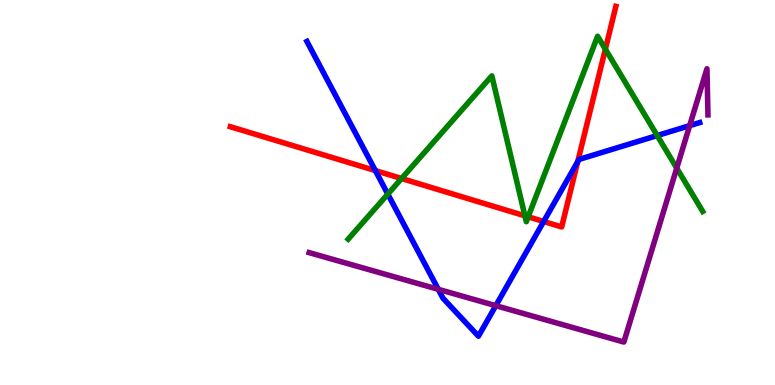[{'lines': ['blue', 'red'], 'intersections': [{'x': 4.84, 'y': 5.57}, {'x': 7.02, 'y': 4.25}, {'x': 7.45, 'y': 5.8}]}, {'lines': ['green', 'red'], 'intersections': [{'x': 5.18, 'y': 5.36}, {'x': 6.77, 'y': 4.39}, {'x': 6.82, 'y': 4.37}, {'x': 7.81, 'y': 8.72}]}, {'lines': ['purple', 'red'], 'intersections': []}, {'lines': ['blue', 'green'], 'intersections': [{'x': 5.0, 'y': 4.96}, {'x': 8.48, 'y': 6.48}]}, {'lines': ['blue', 'purple'], 'intersections': [{'x': 5.66, 'y': 2.49}, {'x': 6.4, 'y': 2.06}, {'x': 8.9, 'y': 6.74}]}, {'lines': ['green', 'purple'], 'intersections': [{'x': 8.73, 'y': 5.63}]}]